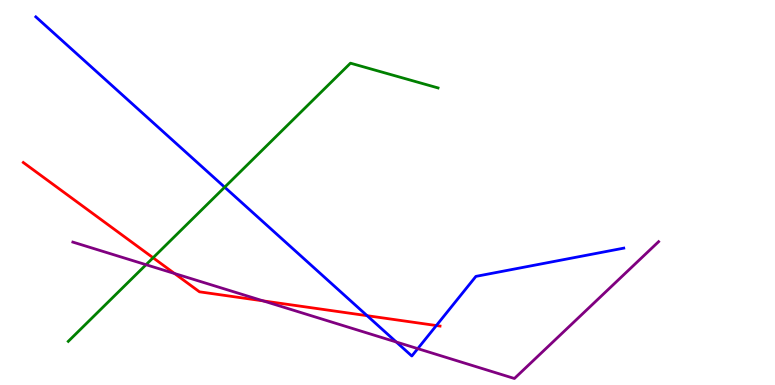[{'lines': ['blue', 'red'], 'intersections': [{'x': 4.74, 'y': 1.8}, {'x': 5.63, 'y': 1.54}]}, {'lines': ['green', 'red'], 'intersections': [{'x': 1.98, 'y': 3.3}]}, {'lines': ['purple', 'red'], 'intersections': [{'x': 2.25, 'y': 2.9}, {'x': 3.4, 'y': 2.18}]}, {'lines': ['blue', 'green'], 'intersections': [{'x': 2.9, 'y': 5.14}]}, {'lines': ['blue', 'purple'], 'intersections': [{'x': 5.11, 'y': 1.12}, {'x': 5.39, 'y': 0.944}]}, {'lines': ['green', 'purple'], 'intersections': [{'x': 1.88, 'y': 3.12}]}]